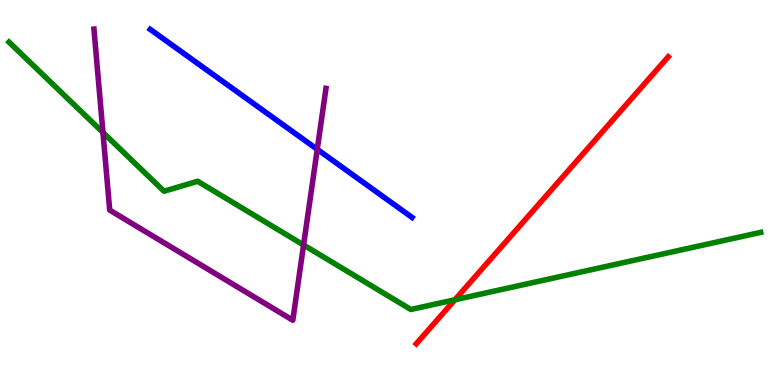[{'lines': ['blue', 'red'], 'intersections': []}, {'lines': ['green', 'red'], 'intersections': [{'x': 5.87, 'y': 2.21}]}, {'lines': ['purple', 'red'], 'intersections': []}, {'lines': ['blue', 'green'], 'intersections': []}, {'lines': ['blue', 'purple'], 'intersections': [{'x': 4.09, 'y': 6.12}]}, {'lines': ['green', 'purple'], 'intersections': [{'x': 1.33, 'y': 6.56}, {'x': 3.92, 'y': 3.64}]}]